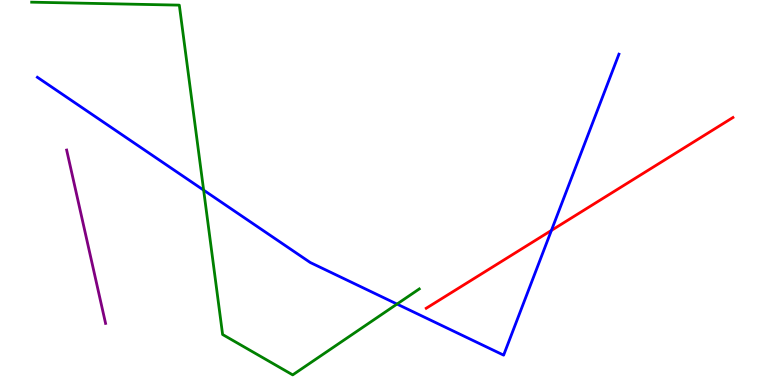[{'lines': ['blue', 'red'], 'intersections': [{'x': 7.11, 'y': 4.02}]}, {'lines': ['green', 'red'], 'intersections': []}, {'lines': ['purple', 'red'], 'intersections': []}, {'lines': ['blue', 'green'], 'intersections': [{'x': 2.63, 'y': 5.06}, {'x': 5.12, 'y': 2.1}]}, {'lines': ['blue', 'purple'], 'intersections': []}, {'lines': ['green', 'purple'], 'intersections': []}]